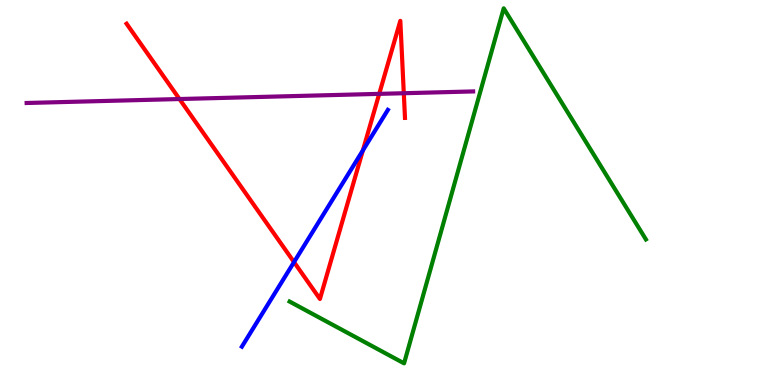[{'lines': ['blue', 'red'], 'intersections': [{'x': 3.79, 'y': 3.19}, {'x': 4.68, 'y': 6.09}]}, {'lines': ['green', 'red'], 'intersections': []}, {'lines': ['purple', 'red'], 'intersections': [{'x': 2.32, 'y': 7.43}, {'x': 4.89, 'y': 7.56}, {'x': 5.21, 'y': 7.58}]}, {'lines': ['blue', 'green'], 'intersections': []}, {'lines': ['blue', 'purple'], 'intersections': []}, {'lines': ['green', 'purple'], 'intersections': []}]